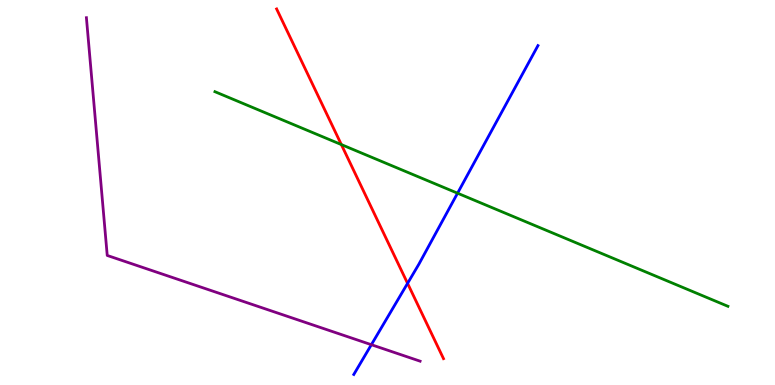[{'lines': ['blue', 'red'], 'intersections': [{'x': 5.26, 'y': 2.64}]}, {'lines': ['green', 'red'], 'intersections': [{'x': 4.4, 'y': 6.24}]}, {'lines': ['purple', 'red'], 'intersections': []}, {'lines': ['blue', 'green'], 'intersections': [{'x': 5.9, 'y': 4.98}]}, {'lines': ['blue', 'purple'], 'intersections': [{'x': 4.79, 'y': 1.05}]}, {'lines': ['green', 'purple'], 'intersections': []}]